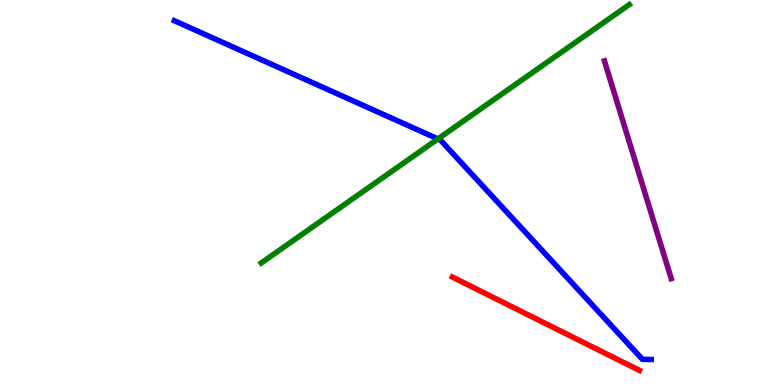[{'lines': ['blue', 'red'], 'intersections': []}, {'lines': ['green', 'red'], 'intersections': []}, {'lines': ['purple', 'red'], 'intersections': []}, {'lines': ['blue', 'green'], 'intersections': [{'x': 5.65, 'y': 6.39}]}, {'lines': ['blue', 'purple'], 'intersections': []}, {'lines': ['green', 'purple'], 'intersections': []}]